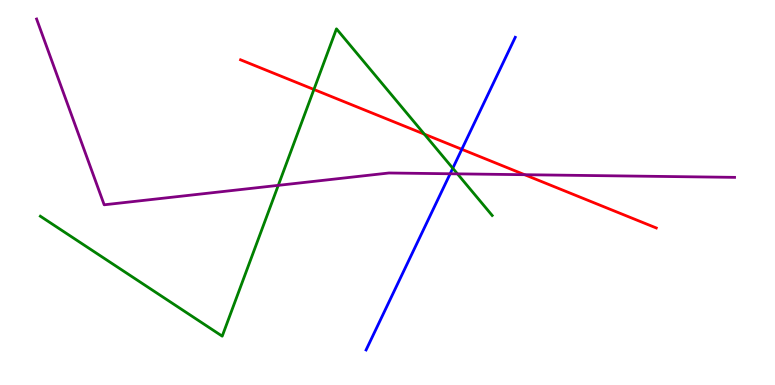[{'lines': ['blue', 'red'], 'intersections': [{'x': 5.96, 'y': 6.12}]}, {'lines': ['green', 'red'], 'intersections': [{'x': 4.05, 'y': 7.68}, {'x': 5.48, 'y': 6.52}]}, {'lines': ['purple', 'red'], 'intersections': [{'x': 6.77, 'y': 5.46}]}, {'lines': ['blue', 'green'], 'intersections': [{'x': 5.84, 'y': 5.63}]}, {'lines': ['blue', 'purple'], 'intersections': [{'x': 5.81, 'y': 5.49}]}, {'lines': ['green', 'purple'], 'intersections': [{'x': 3.59, 'y': 5.19}, {'x': 5.9, 'y': 5.48}]}]